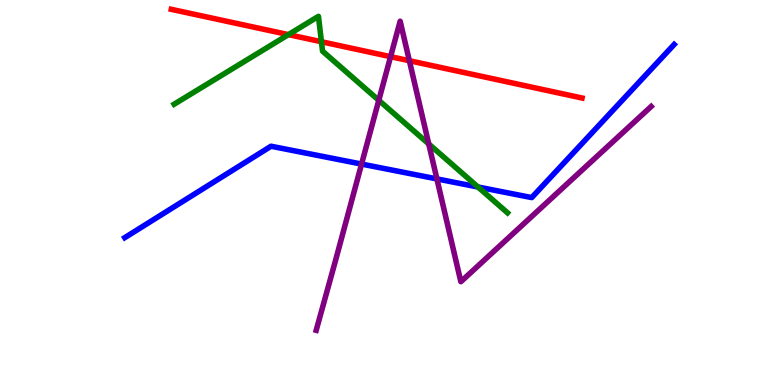[{'lines': ['blue', 'red'], 'intersections': []}, {'lines': ['green', 'red'], 'intersections': [{'x': 3.72, 'y': 9.1}, {'x': 4.15, 'y': 8.92}]}, {'lines': ['purple', 'red'], 'intersections': [{'x': 5.04, 'y': 8.53}, {'x': 5.28, 'y': 8.42}]}, {'lines': ['blue', 'green'], 'intersections': [{'x': 6.17, 'y': 5.14}]}, {'lines': ['blue', 'purple'], 'intersections': [{'x': 4.67, 'y': 5.74}, {'x': 5.64, 'y': 5.35}]}, {'lines': ['green', 'purple'], 'intersections': [{'x': 4.89, 'y': 7.39}, {'x': 5.53, 'y': 6.26}]}]